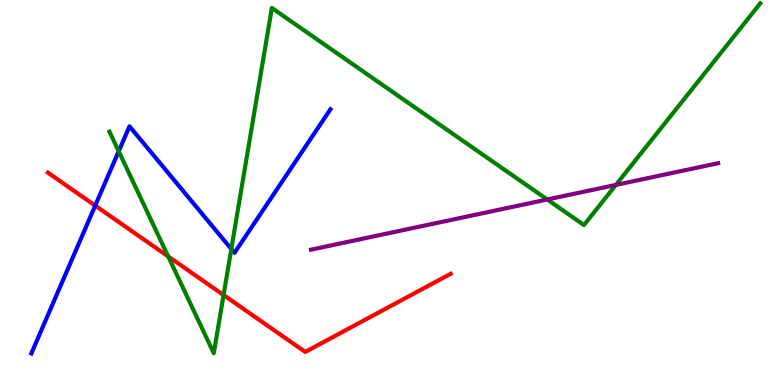[{'lines': ['blue', 'red'], 'intersections': [{'x': 1.23, 'y': 4.66}]}, {'lines': ['green', 'red'], 'intersections': [{'x': 2.17, 'y': 3.34}, {'x': 2.88, 'y': 2.34}]}, {'lines': ['purple', 'red'], 'intersections': []}, {'lines': ['blue', 'green'], 'intersections': [{'x': 1.53, 'y': 6.07}, {'x': 2.98, 'y': 3.53}]}, {'lines': ['blue', 'purple'], 'intersections': []}, {'lines': ['green', 'purple'], 'intersections': [{'x': 7.06, 'y': 4.82}, {'x': 7.95, 'y': 5.2}]}]